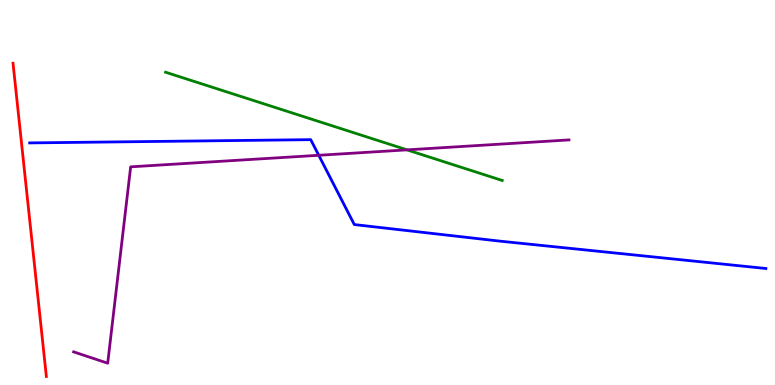[{'lines': ['blue', 'red'], 'intersections': []}, {'lines': ['green', 'red'], 'intersections': []}, {'lines': ['purple', 'red'], 'intersections': []}, {'lines': ['blue', 'green'], 'intersections': []}, {'lines': ['blue', 'purple'], 'intersections': [{'x': 4.11, 'y': 5.97}]}, {'lines': ['green', 'purple'], 'intersections': [{'x': 5.25, 'y': 6.11}]}]